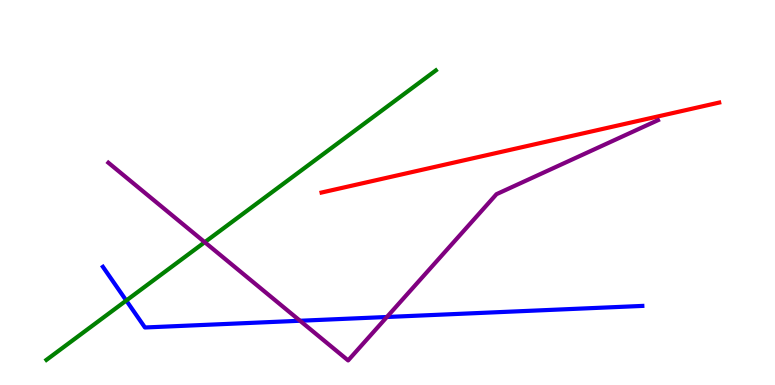[{'lines': ['blue', 'red'], 'intersections': []}, {'lines': ['green', 'red'], 'intersections': []}, {'lines': ['purple', 'red'], 'intersections': []}, {'lines': ['blue', 'green'], 'intersections': [{'x': 1.63, 'y': 2.19}]}, {'lines': ['blue', 'purple'], 'intersections': [{'x': 3.87, 'y': 1.67}, {'x': 4.99, 'y': 1.77}]}, {'lines': ['green', 'purple'], 'intersections': [{'x': 2.64, 'y': 3.71}]}]